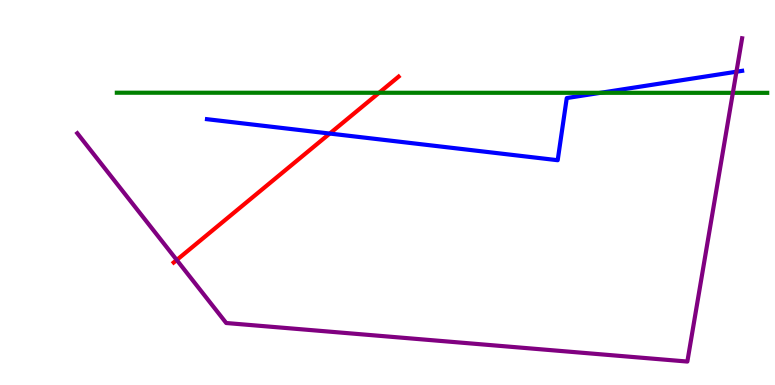[{'lines': ['blue', 'red'], 'intersections': [{'x': 4.25, 'y': 6.53}]}, {'lines': ['green', 'red'], 'intersections': [{'x': 4.89, 'y': 7.59}]}, {'lines': ['purple', 'red'], 'intersections': [{'x': 2.28, 'y': 3.25}]}, {'lines': ['blue', 'green'], 'intersections': [{'x': 7.75, 'y': 7.59}]}, {'lines': ['blue', 'purple'], 'intersections': [{'x': 9.5, 'y': 8.14}]}, {'lines': ['green', 'purple'], 'intersections': [{'x': 9.46, 'y': 7.59}]}]